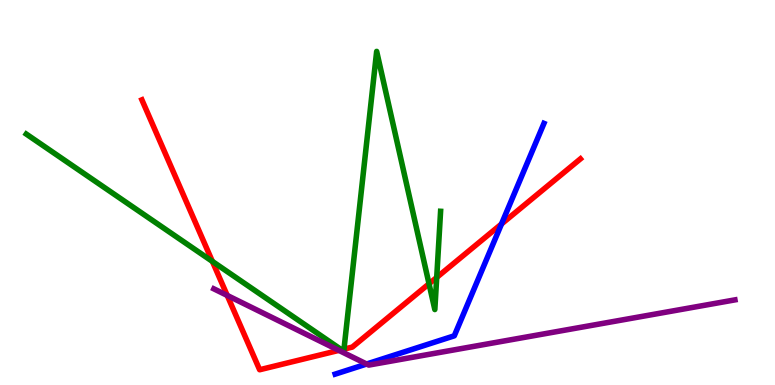[{'lines': ['blue', 'red'], 'intersections': [{'x': 6.47, 'y': 4.18}]}, {'lines': ['green', 'red'], 'intersections': [{'x': 2.74, 'y': 3.21}, {'x': 4.41, 'y': 0.916}, {'x': 4.44, 'y': 0.932}, {'x': 5.54, 'y': 2.63}, {'x': 5.64, 'y': 2.79}]}, {'lines': ['purple', 'red'], 'intersections': [{'x': 2.93, 'y': 2.33}, {'x': 4.37, 'y': 0.899}]}, {'lines': ['blue', 'green'], 'intersections': []}, {'lines': ['blue', 'purple'], 'intersections': [{'x': 4.73, 'y': 0.545}]}, {'lines': ['green', 'purple'], 'intersections': []}]